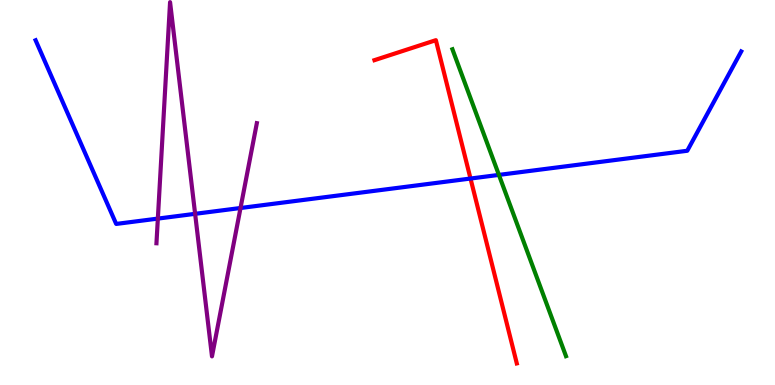[{'lines': ['blue', 'red'], 'intersections': [{'x': 6.07, 'y': 5.36}]}, {'lines': ['green', 'red'], 'intersections': []}, {'lines': ['purple', 'red'], 'intersections': []}, {'lines': ['blue', 'green'], 'intersections': [{'x': 6.44, 'y': 5.46}]}, {'lines': ['blue', 'purple'], 'intersections': [{'x': 2.04, 'y': 4.32}, {'x': 2.52, 'y': 4.45}, {'x': 3.1, 'y': 4.6}]}, {'lines': ['green', 'purple'], 'intersections': []}]